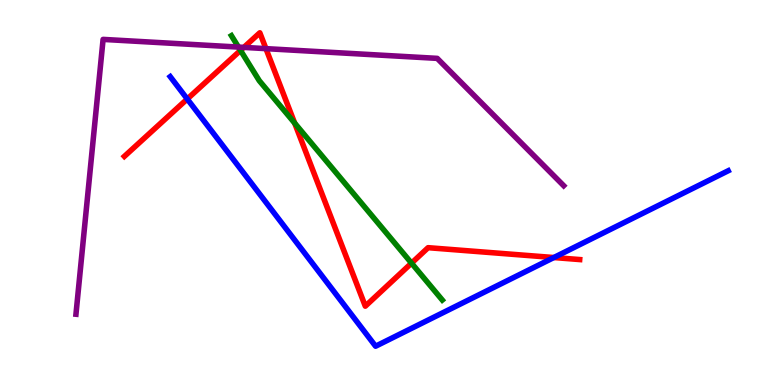[{'lines': ['blue', 'red'], 'intersections': [{'x': 2.42, 'y': 7.43}, {'x': 7.15, 'y': 3.31}]}, {'lines': ['green', 'red'], 'intersections': [{'x': 3.1, 'y': 8.69}, {'x': 3.8, 'y': 6.8}, {'x': 5.31, 'y': 3.17}]}, {'lines': ['purple', 'red'], 'intersections': [{'x': 3.15, 'y': 8.77}, {'x': 3.43, 'y': 8.74}]}, {'lines': ['blue', 'green'], 'intersections': []}, {'lines': ['blue', 'purple'], 'intersections': []}, {'lines': ['green', 'purple'], 'intersections': [{'x': 3.08, 'y': 8.78}]}]